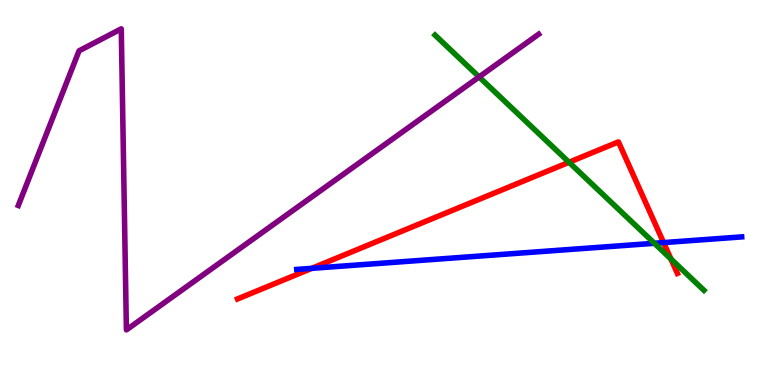[{'lines': ['blue', 'red'], 'intersections': [{'x': 4.02, 'y': 3.03}, {'x': 8.56, 'y': 3.7}]}, {'lines': ['green', 'red'], 'intersections': [{'x': 7.34, 'y': 5.79}, {'x': 8.66, 'y': 3.27}]}, {'lines': ['purple', 'red'], 'intersections': []}, {'lines': ['blue', 'green'], 'intersections': [{'x': 8.44, 'y': 3.68}]}, {'lines': ['blue', 'purple'], 'intersections': []}, {'lines': ['green', 'purple'], 'intersections': [{'x': 6.18, 'y': 8.0}]}]